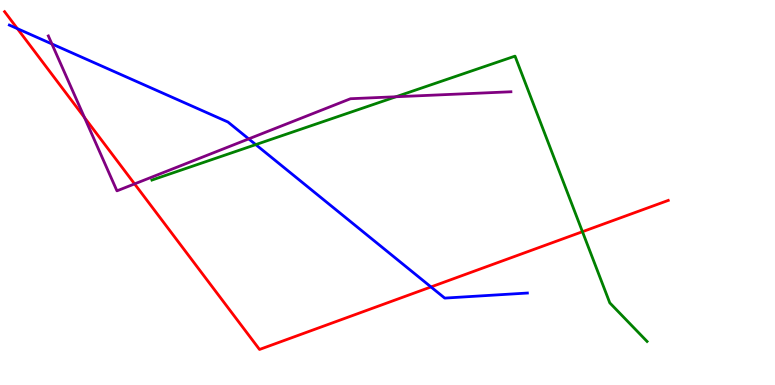[{'lines': ['blue', 'red'], 'intersections': [{'x': 0.225, 'y': 9.26}, {'x': 5.56, 'y': 2.55}]}, {'lines': ['green', 'red'], 'intersections': [{'x': 7.52, 'y': 3.98}]}, {'lines': ['purple', 'red'], 'intersections': [{'x': 1.09, 'y': 6.95}, {'x': 1.74, 'y': 5.22}]}, {'lines': ['blue', 'green'], 'intersections': [{'x': 3.3, 'y': 6.24}]}, {'lines': ['blue', 'purple'], 'intersections': [{'x': 0.67, 'y': 8.86}, {'x': 3.21, 'y': 6.39}]}, {'lines': ['green', 'purple'], 'intersections': [{'x': 5.11, 'y': 7.49}]}]